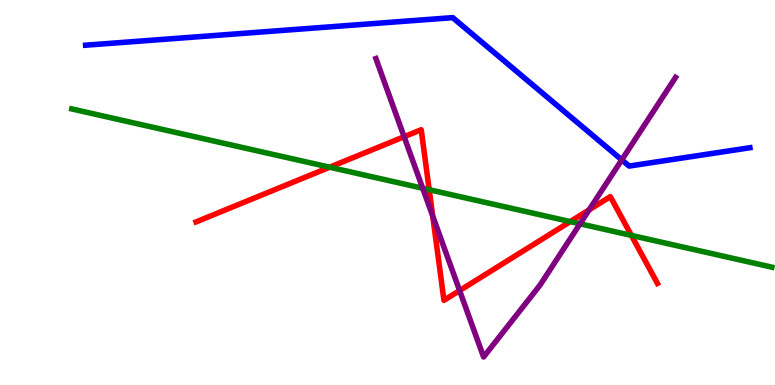[{'lines': ['blue', 'red'], 'intersections': []}, {'lines': ['green', 'red'], 'intersections': [{'x': 4.25, 'y': 5.66}, {'x': 5.54, 'y': 5.07}, {'x': 7.36, 'y': 4.24}, {'x': 8.15, 'y': 3.89}]}, {'lines': ['purple', 'red'], 'intersections': [{'x': 5.21, 'y': 6.45}, {'x': 5.58, 'y': 4.39}, {'x': 5.93, 'y': 2.45}, {'x': 7.6, 'y': 4.55}]}, {'lines': ['blue', 'green'], 'intersections': []}, {'lines': ['blue', 'purple'], 'intersections': [{'x': 8.02, 'y': 5.85}]}, {'lines': ['green', 'purple'], 'intersections': [{'x': 5.45, 'y': 5.11}, {'x': 7.48, 'y': 4.19}]}]